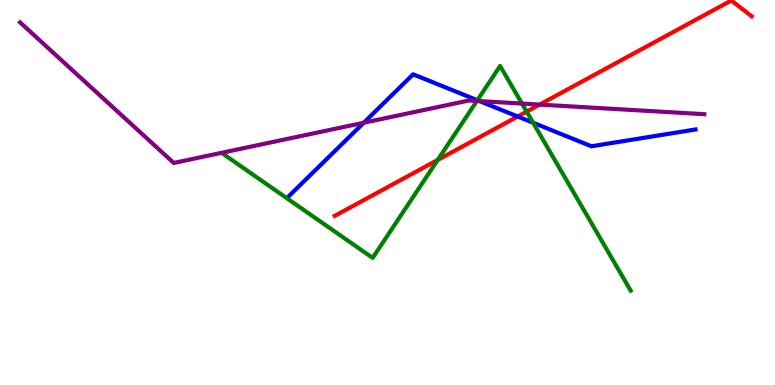[{'lines': ['blue', 'red'], 'intersections': [{'x': 6.68, 'y': 6.97}]}, {'lines': ['green', 'red'], 'intersections': [{'x': 5.65, 'y': 5.85}, {'x': 6.8, 'y': 7.1}]}, {'lines': ['purple', 'red'], 'intersections': [{'x': 6.96, 'y': 7.28}]}, {'lines': ['blue', 'green'], 'intersections': [{'x': 6.16, 'y': 7.4}, {'x': 6.88, 'y': 6.81}]}, {'lines': ['blue', 'purple'], 'intersections': [{'x': 4.69, 'y': 6.81}, {'x': 6.19, 'y': 7.37}]}, {'lines': ['green', 'purple'], 'intersections': [{'x': 6.15, 'y': 7.38}, {'x': 6.74, 'y': 7.31}]}]